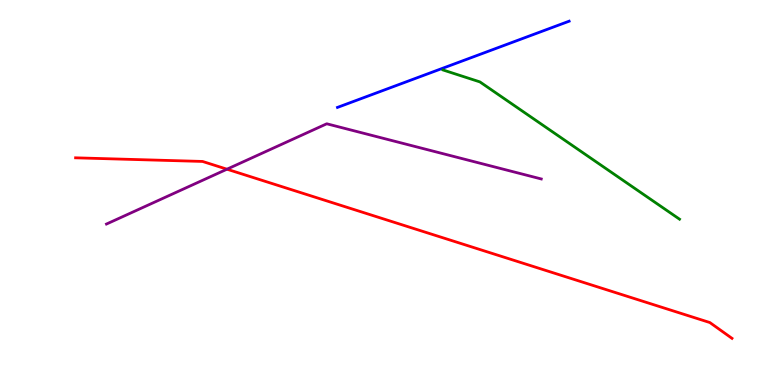[{'lines': ['blue', 'red'], 'intersections': []}, {'lines': ['green', 'red'], 'intersections': []}, {'lines': ['purple', 'red'], 'intersections': [{'x': 2.93, 'y': 5.61}]}, {'lines': ['blue', 'green'], 'intersections': []}, {'lines': ['blue', 'purple'], 'intersections': []}, {'lines': ['green', 'purple'], 'intersections': []}]